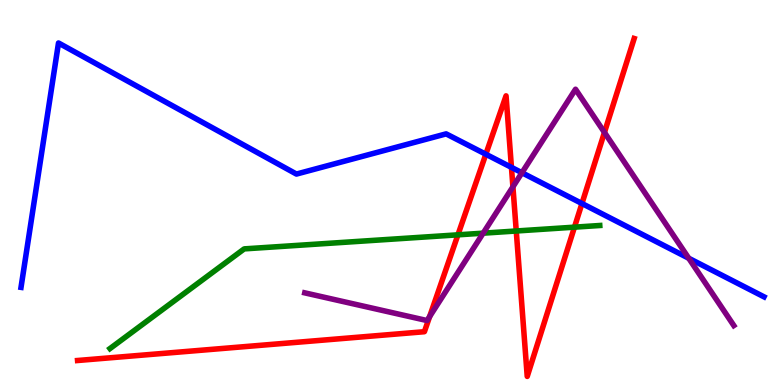[{'lines': ['blue', 'red'], 'intersections': [{'x': 6.27, 'y': 5.99}, {'x': 6.6, 'y': 5.65}, {'x': 7.51, 'y': 4.71}]}, {'lines': ['green', 'red'], 'intersections': [{'x': 5.91, 'y': 3.9}, {'x': 6.66, 'y': 4.0}, {'x': 7.41, 'y': 4.1}]}, {'lines': ['purple', 'red'], 'intersections': [{'x': 5.54, 'y': 1.78}, {'x': 6.62, 'y': 5.15}, {'x': 7.8, 'y': 6.56}]}, {'lines': ['blue', 'green'], 'intersections': []}, {'lines': ['blue', 'purple'], 'intersections': [{'x': 6.73, 'y': 5.51}, {'x': 8.89, 'y': 3.29}]}, {'lines': ['green', 'purple'], 'intersections': [{'x': 6.23, 'y': 3.94}]}]